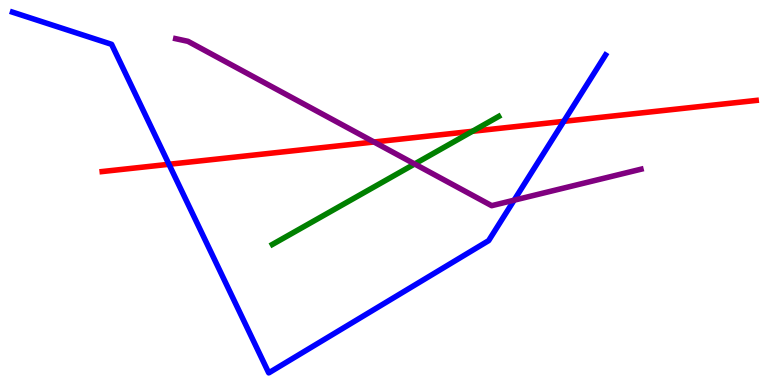[{'lines': ['blue', 'red'], 'intersections': [{'x': 2.18, 'y': 5.73}, {'x': 7.27, 'y': 6.85}]}, {'lines': ['green', 'red'], 'intersections': [{'x': 6.1, 'y': 6.59}]}, {'lines': ['purple', 'red'], 'intersections': [{'x': 4.83, 'y': 6.31}]}, {'lines': ['blue', 'green'], 'intersections': []}, {'lines': ['blue', 'purple'], 'intersections': [{'x': 6.63, 'y': 4.8}]}, {'lines': ['green', 'purple'], 'intersections': [{'x': 5.35, 'y': 5.74}]}]